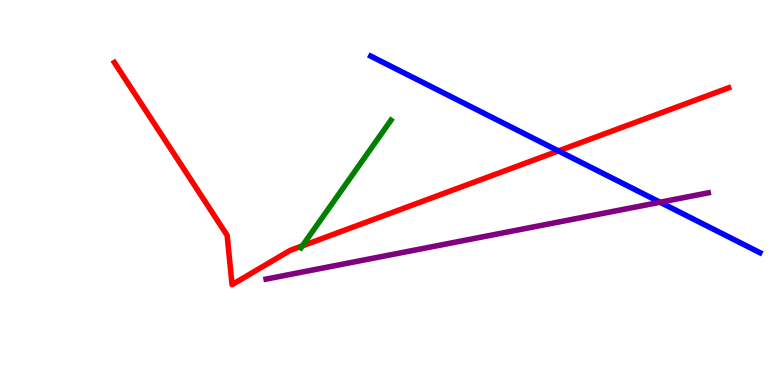[{'lines': ['blue', 'red'], 'intersections': [{'x': 7.21, 'y': 6.08}]}, {'lines': ['green', 'red'], 'intersections': [{'x': 3.9, 'y': 3.61}]}, {'lines': ['purple', 'red'], 'intersections': []}, {'lines': ['blue', 'green'], 'intersections': []}, {'lines': ['blue', 'purple'], 'intersections': [{'x': 8.52, 'y': 4.75}]}, {'lines': ['green', 'purple'], 'intersections': []}]